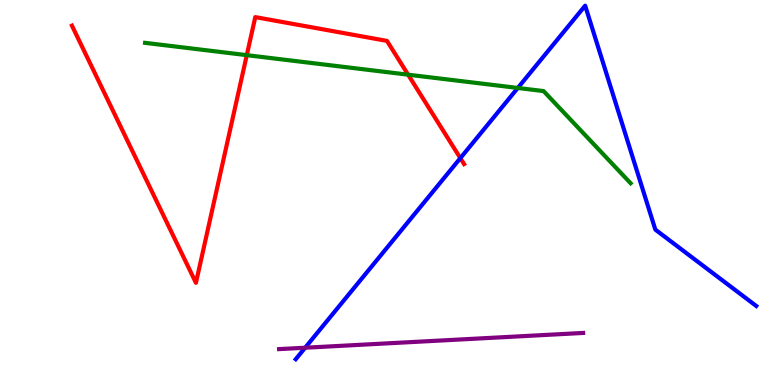[{'lines': ['blue', 'red'], 'intersections': [{'x': 5.94, 'y': 5.89}]}, {'lines': ['green', 'red'], 'intersections': [{'x': 3.18, 'y': 8.57}, {'x': 5.27, 'y': 8.06}]}, {'lines': ['purple', 'red'], 'intersections': []}, {'lines': ['blue', 'green'], 'intersections': [{'x': 6.68, 'y': 7.72}]}, {'lines': ['blue', 'purple'], 'intersections': [{'x': 3.94, 'y': 0.968}]}, {'lines': ['green', 'purple'], 'intersections': []}]